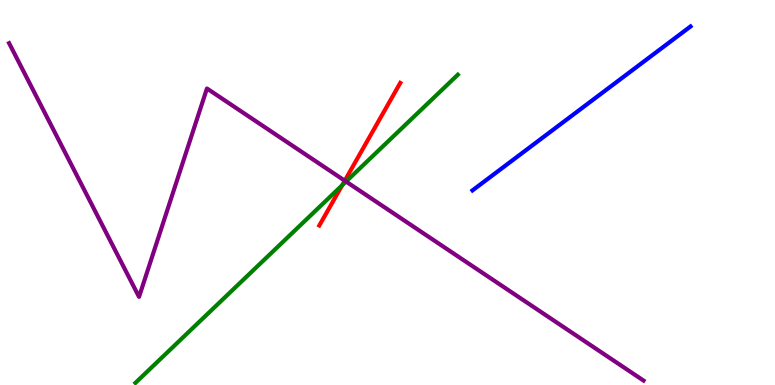[{'lines': ['blue', 'red'], 'intersections': []}, {'lines': ['green', 'red'], 'intersections': [{'x': 4.42, 'y': 5.19}]}, {'lines': ['purple', 'red'], 'intersections': [{'x': 4.45, 'y': 5.31}]}, {'lines': ['blue', 'green'], 'intersections': []}, {'lines': ['blue', 'purple'], 'intersections': []}, {'lines': ['green', 'purple'], 'intersections': [{'x': 4.47, 'y': 5.28}]}]